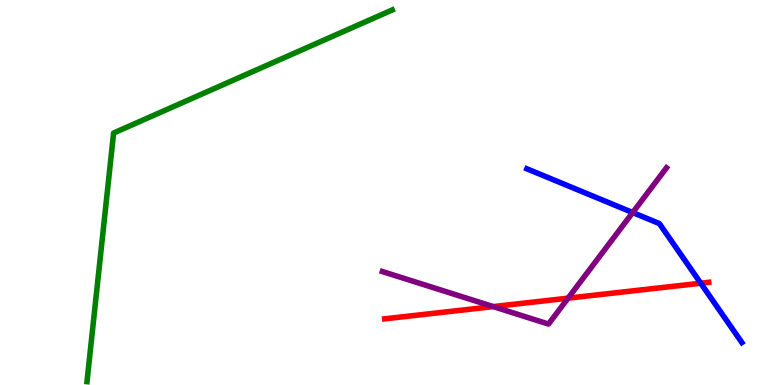[{'lines': ['blue', 'red'], 'intersections': [{'x': 9.04, 'y': 2.64}]}, {'lines': ['green', 'red'], 'intersections': []}, {'lines': ['purple', 'red'], 'intersections': [{'x': 6.36, 'y': 2.04}, {'x': 7.33, 'y': 2.26}]}, {'lines': ['blue', 'green'], 'intersections': []}, {'lines': ['blue', 'purple'], 'intersections': [{'x': 8.16, 'y': 4.48}]}, {'lines': ['green', 'purple'], 'intersections': []}]